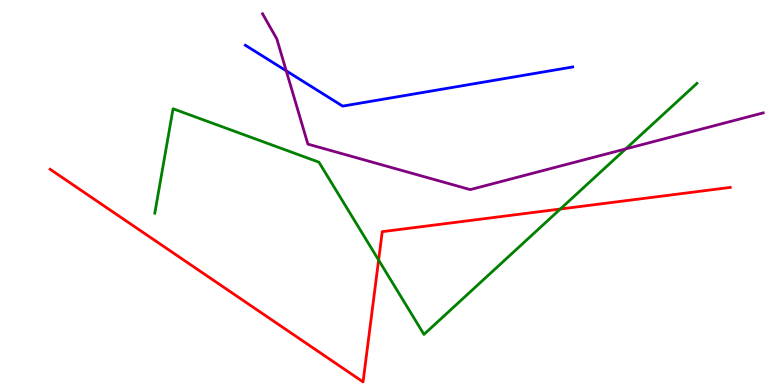[{'lines': ['blue', 'red'], 'intersections': []}, {'lines': ['green', 'red'], 'intersections': [{'x': 4.89, 'y': 3.25}, {'x': 7.23, 'y': 4.57}]}, {'lines': ['purple', 'red'], 'intersections': []}, {'lines': ['blue', 'green'], 'intersections': []}, {'lines': ['blue', 'purple'], 'intersections': [{'x': 3.69, 'y': 8.16}]}, {'lines': ['green', 'purple'], 'intersections': [{'x': 8.07, 'y': 6.13}]}]